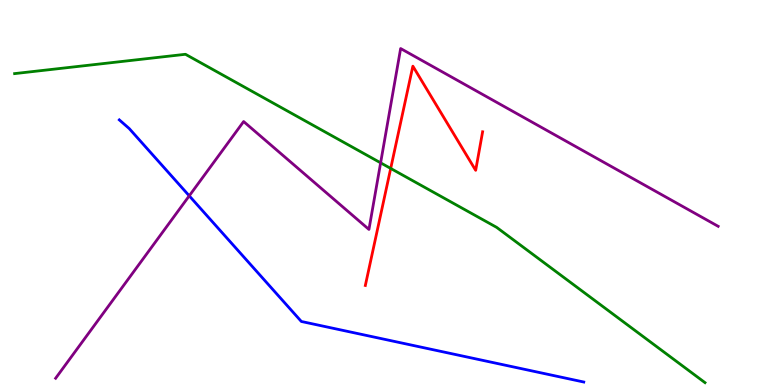[{'lines': ['blue', 'red'], 'intersections': []}, {'lines': ['green', 'red'], 'intersections': [{'x': 5.04, 'y': 5.62}]}, {'lines': ['purple', 'red'], 'intersections': []}, {'lines': ['blue', 'green'], 'intersections': []}, {'lines': ['blue', 'purple'], 'intersections': [{'x': 2.44, 'y': 4.91}]}, {'lines': ['green', 'purple'], 'intersections': [{'x': 4.91, 'y': 5.77}]}]